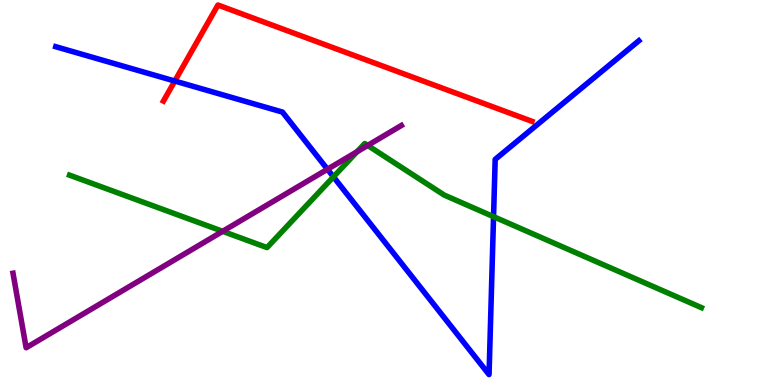[{'lines': ['blue', 'red'], 'intersections': [{'x': 2.26, 'y': 7.9}]}, {'lines': ['green', 'red'], 'intersections': []}, {'lines': ['purple', 'red'], 'intersections': []}, {'lines': ['blue', 'green'], 'intersections': [{'x': 4.3, 'y': 5.41}, {'x': 6.37, 'y': 4.37}]}, {'lines': ['blue', 'purple'], 'intersections': [{'x': 4.23, 'y': 5.6}]}, {'lines': ['green', 'purple'], 'intersections': [{'x': 2.87, 'y': 3.99}, {'x': 4.61, 'y': 6.06}, {'x': 4.74, 'y': 6.22}]}]